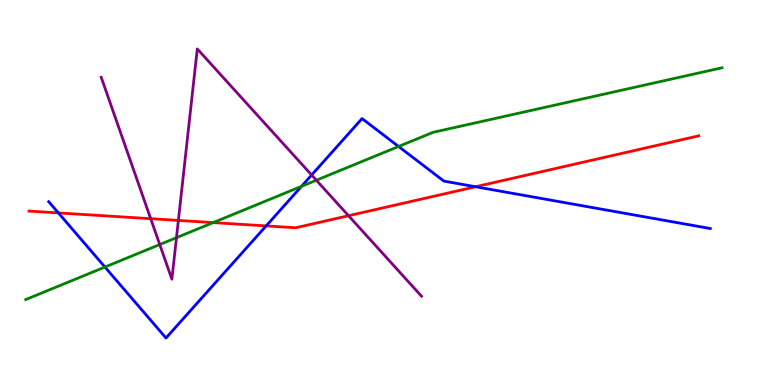[{'lines': ['blue', 'red'], 'intersections': [{'x': 0.754, 'y': 4.47}, {'x': 3.43, 'y': 4.13}, {'x': 6.14, 'y': 5.15}]}, {'lines': ['green', 'red'], 'intersections': [{'x': 2.75, 'y': 4.22}]}, {'lines': ['purple', 'red'], 'intersections': [{'x': 1.94, 'y': 4.32}, {'x': 2.3, 'y': 4.27}, {'x': 4.5, 'y': 4.4}]}, {'lines': ['blue', 'green'], 'intersections': [{'x': 1.35, 'y': 3.06}, {'x': 3.89, 'y': 5.16}, {'x': 5.14, 'y': 6.2}]}, {'lines': ['blue', 'purple'], 'intersections': [{'x': 4.02, 'y': 5.45}]}, {'lines': ['green', 'purple'], 'intersections': [{'x': 2.06, 'y': 3.65}, {'x': 2.28, 'y': 3.83}, {'x': 4.08, 'y': 5.32}]}]